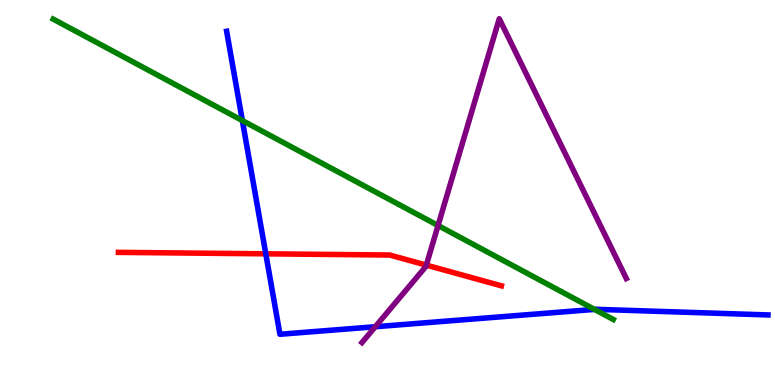[{'lines': ['blue', 'red'], 'intersections': [{'x': 3.43, 'y': 3.41}]}, {'lines': ['green', 'red'], 'intersections': []}, {'lines': ['purple', 'red'], 'intersections': [{'x': 5.5, 'y': 3.11}]}, {'lines': ['blue', 'green'], 'intersections': [{'x': 3.13, 'y': 6.87}, {'x': 7.67, 'y': 1.96}]}, {'lines': ['blue', 'purple'], 'intersections': [{'x': 4.84, 'y': 1.51}]}, {'lines': ['green', 'purple'], 'intersections': [{'x': 5.65, 'y': 4.14}]}]